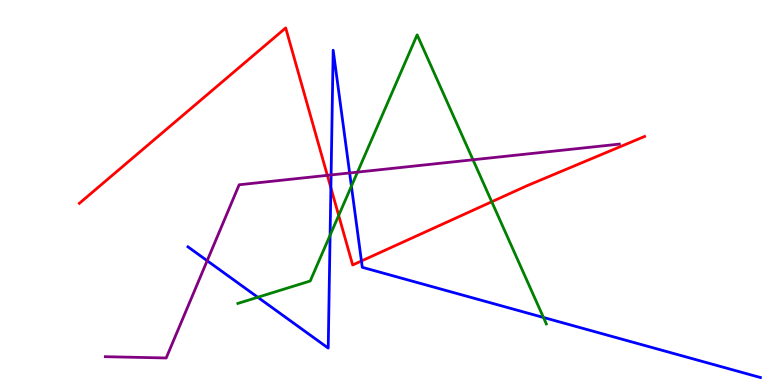[{'lines': ['blue', 'red'], 'intersections': [{'x': 4.27, 'y': 5.12}, {'x': 4.66, 'y': 3.22}]}, {'lines': ['green', 'red'], 'intersections': [{'x': 4.37, 'y': 4.4}, {'x': 6.35, 'y': 4.76}]}, {'lines': ['purple', 'red'], 'intersections': [{'x': 4.22, 'y': 5.45}]}, {'lines': ['blue', 'green'], 'intersections': [{'x': 3.33, 'y': 2.28}, {'x': 4.26, 'y': 3.89}, {'x': 4.53, 'y': 5.16}, {'x': 7.01, 'y': 1.75}]}, {'lines': ['blue', 'purple'], 'intersections': [{'x': 2.67, 'y': 3.23}, {'x': 4.27, 'y': 5.46}, {'x': 4.51, 'y': 5.51}]}, {'lines': ['green', 'purple'], 'intersections': [{'x': 4.61, 'y': 5.53}, {'x': 6.1, 'y': 5.85}]}]